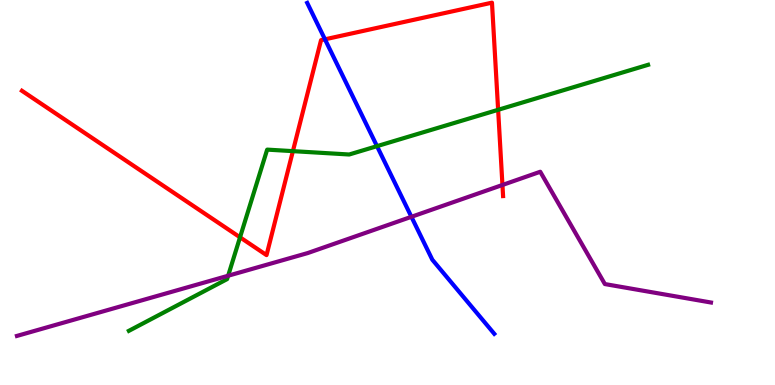[{'lines': ['blue', 'red'], 'intersections': [{'x': 4.19, 'y': 8.98}]}, {'lines': ['green', 'red'], 'intersections': [{'x': 3.1, 'y': 3.84}, {'x': 3.78, 'y': 6.07}, {'x': 6.43, 'y': 7.15}]}, {'lines': ['purple', 'red'], 'intersections': [{'x': 6.48, 'y': 5.2}]}, {'lines': ['blue', 'green'], 'intersections': [{'x': 4.86, 'y': 6.2}]}, {'lines': ['blue', 'purple'], 'intersections': [{'x': 5.31, 'y': 4.37}]}, {'lines': ['green', 'purple'], 'intersections': [{'x': 2.94, 'y': 2.84}]}]